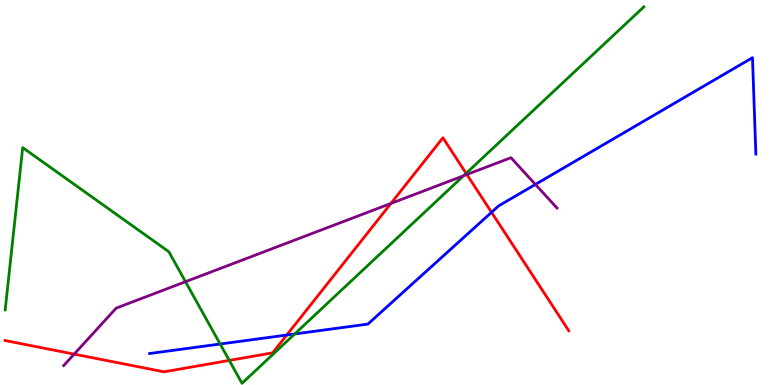[{'lines': ['blue', 'red'], 'intersections': [{'x': 3.7, 'y': 1.3}, {'x': 6.34, 'y': 4.49}]}, {'lines': ['green', 'red'], 'intersections': [{'x': 2.96, 'y': 0.638}, {'x': 6.01, 'y': 5.5}]}, {'lines': ['purple', 'red'], 'intersections': [{'x': 0.957, 'y': 0.802}, {'x': 5.04, 'y': 4.72}, {'x': 6.02, 'y': 5.47}]}, {'lines': ['blue', 'green'], 'intersections': [{'x': 2.84, 'y': 1.06}, {'x': 3.8, 'y': 1.33}]}, {'lines': ['blue', 'purple'], 'intersections': [{'x': 6.91, 'y': 5.21}]}, {'lines': ['green', 'purple'], 'intersections': [{'x': 2.39, 'y': 2.68}, {'x': 5.98, 'y': 5.43}]}]